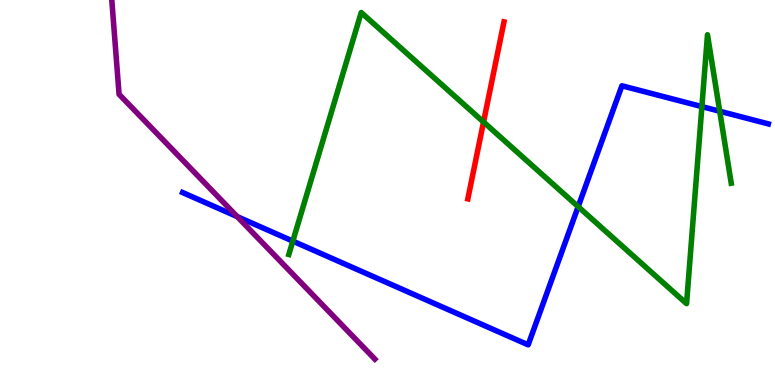[{'lines': ['blue', 'red'], 'intersections': []}, {'lines': ['green', 'red'], 'intersections': [{'x': 6.24, 'y': 6.83}]}, {'lines': ['purple', 'red'], 'intersections': []}, {'lines': ['blue', 'green'], 'intersections': [{'x': 3.78, 'y': 3.74}, {'x': 7.46, 'y': 4.63}, {'x': 9.06, 'y': 7.23}, {'x': 9.29, 'y': 7.11}]}, {'lines': ['blue', 'purple'], 'intersections': [{'x': 3.06, 'y': 4.37}]}, {'lines': ['green', 'purple'], 'intersections': []}]